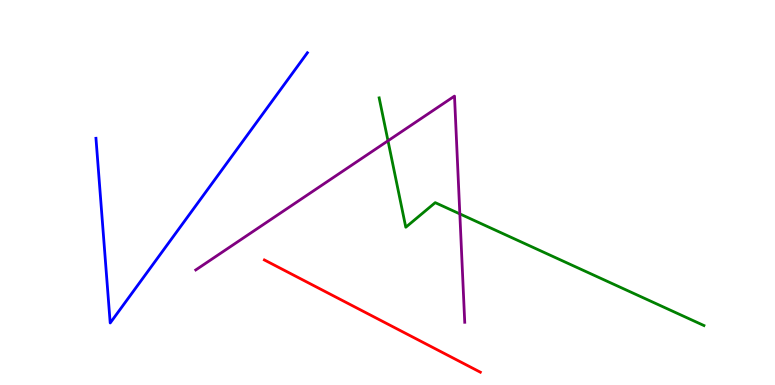[{'lines': ['blue', 'red'], 'intersections': []}, {'lines': ['green', 'red'], 'intersections': []}, {'lines': ['purple', 'red'], 'intersections': []}, {'lines': ['blue', 'green'], 'intersections': []}, {'lines': ['blue', 'purple'], 'intersections': []}, {'lines': ['green', 'purple'], 'intersections': [{'x': 5.01, 'y': 6.34}, {'x': 5.93, 'y': 4.44}]}]